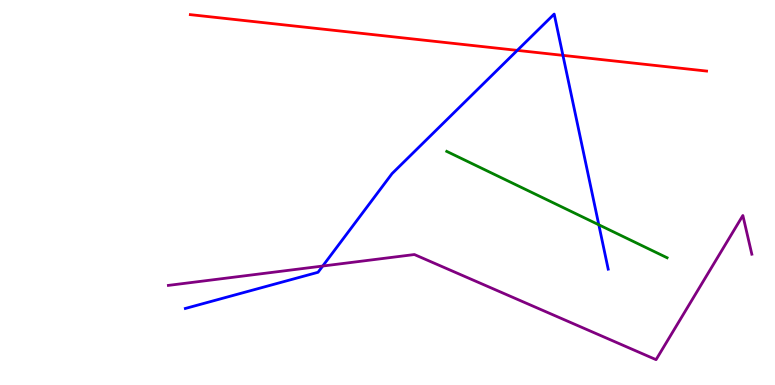[{'lines': ['blue', 'red'], 'intersections': [{'x': 6.67, 'y': 8.69}, {'x': 7.26, 'y': 8.56}]}, {'lines': ['green', 'red'], 'intersections': []}, {'lines': ['purple', 'red'], 'intersections': []}, {'lines': ['blue', 'green'], 'intersections': [{'x': 7.73, 'y': 4.16}]}, {'lines': ['blue', 'purple'], 'intersections': [{'x': 4.16, 'y': 3.09}]}, {'lines': ['green', 'purple'], 'intersections': []}]